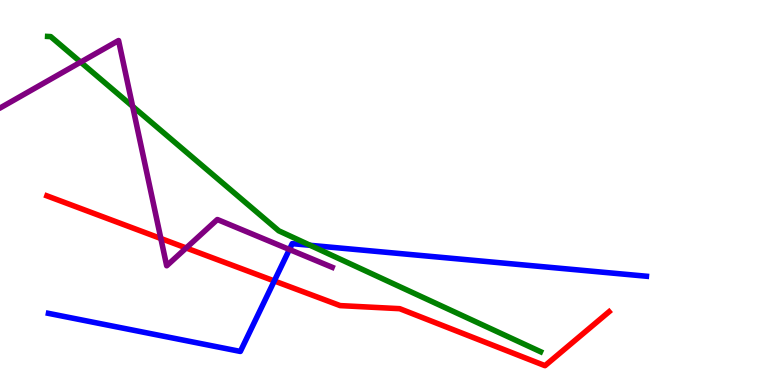[{'lines': ['blue', 'red'], 'intersections': [{'x': 3.54, 'y': 2.7}]}, {'lines': ['green', 'red'], 'intersections': []}, {'lines': ['purple', 'red'], 'intersections': [{'x': 2.08, 'y': 3.81}, {'x': 2.4, 'y': 3.56}]}, {'lines': ['blue', 'green'], 'intersections': [{'x': 4.0, 'y': 3.63}]}, {'lines': ['blue', 'purple'], 'intersections': [{'x': 3.73, 'y': 3.52}]}, {'lines': ['green', 'purple'], 'intersections': [{'x': 1.04, 'y': 8.39}, {'x': 1.71, 'y': 7.24}]}]